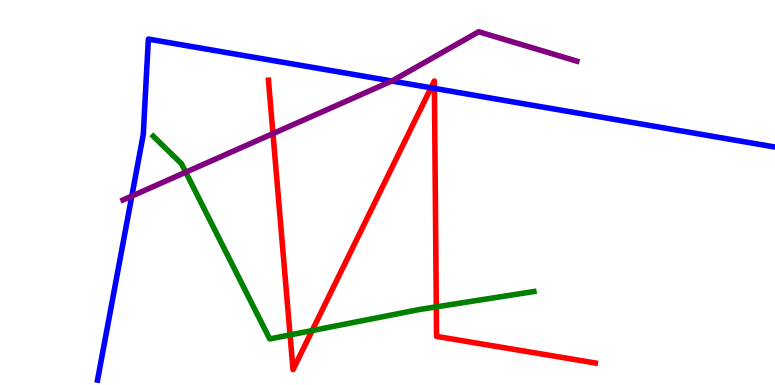[{'lines': ['blue', 'red'], 'intersections': [{'x': 5.56, 'y': 7.72}, {'x': 5.61, 'y': 7.7}]}, {'lines': ['green', 'red'], 'intersections': [{'x': 3.74, 'y': 1.3}, {'x': 4.03, 'y': 1.41}, {'x': 5.63, 'y': 2.03}]}, {'lines': ['purple', 'red'], 'intersections': [{'x': 3.52, 'y': 6.53}]}, {'lines': ['blue', 'green'], 'intersections': []}, {'lines': ['blue', 'purple'], 'intersections': [{'x': 1.7, 'y': 4.91}, {'x': 5.05, 'y': 7.9}]}, {'lines': ['green', 'purple'], 'intersections': [{'x': 2.4, 'y': 5.53}]}]